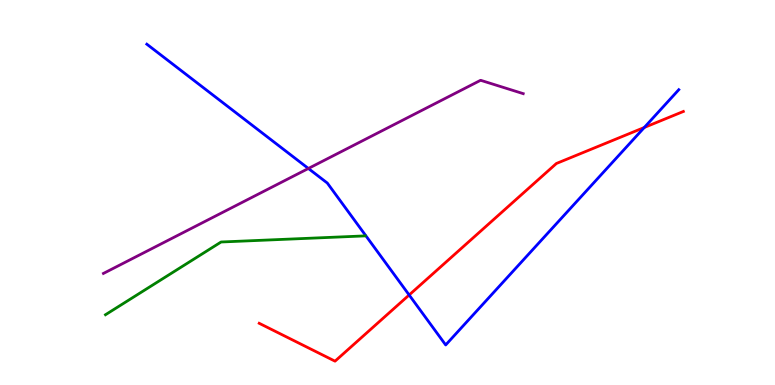[{'lines': ['blue', 'red'], 'intersections': [{'x': 5.28, 'y': 2.34}, {'x': 8.31, 'y': 6.69}]}, {'lines': ['green', 'red'], 'intersections': []}, {'lines': ['purple', 'red'], 'intersections': []}, {'lines': ['blue', 'green'], 'intersections': []}, {'lines': ['blue', 'purple'], 'intersections': [{'x': 3.98, 'y': 5.62}]}, {'lines': ['green', 'purple'], 'intersections': []}]